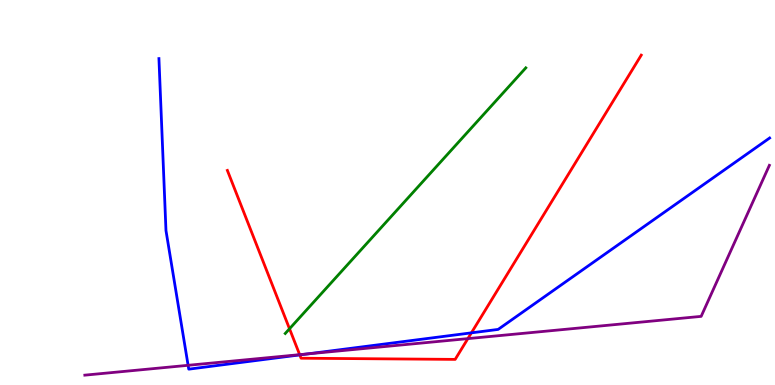[{'lines': ['blue', 'red'], 'intersections': [{'x': 3.87, 'y': 0.782}, {'x': 6.08, 'y': 1.35}]}, {'lines': ['green', 'red'], 'intersections': [{'x': 3.74, 'y': 1.46}]}, {'lines': ['purple', 'red'], 'intersections': [{'x': 3.87, 'y': 0.788}, {'x': 6.04, 'y': 1.2}]}, {'lines': ['blue', 'green'], 'intersections': []}, {'lines': ['blue', 'purple'], 'intersections': [{'x': 2.43, 'y': 0.512}, {'x': 3.96, 'y': 0.806}]}, {'lines': ['green', 'purple'], 'intersections': []}]